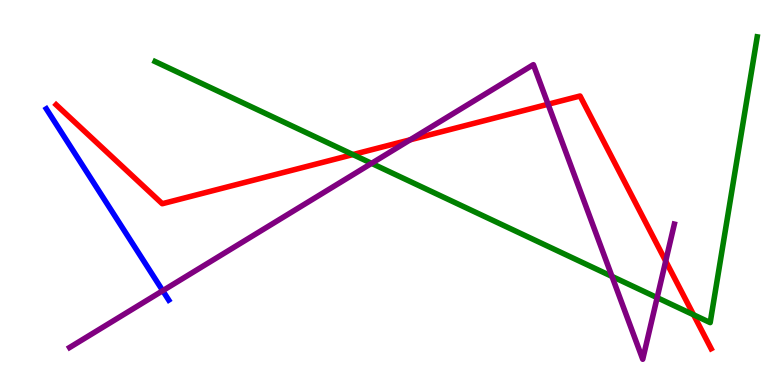[{'lines': ['blue', 'red'], 'intersections': []}, {'lines': ['green', 'red'], 'intersections': [{'x': 4.55, 'y': 5.99}, {'x': 8.95, 'y': 1.82}]}, {'lines': ['purple', 'red'], 'intersections': [{'x': 5.29, 'y': 6.37}, {'x': 7.07, 'y': 7.29}, {'x': 8.59, 'y': 3.22}]}, {'lines': ['blue', 'green'], 'intersections': []}, {'lines': ['blue', 'purple'], 'intersections': [{'x': 2.1, 'y': 2.45}]}, {'lines': ['green', 'purple'], 'intersections': [{'x': 4.79, 'y': 5.76}, {'x': 7.9, 'y': 2.82}, {'x': 8.48, 'y': 2.27}]}]